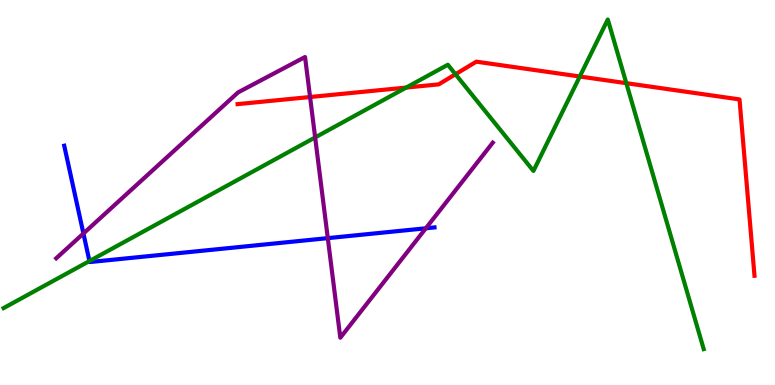[{'lines': ['blue', 'red'], 'intersections': []}, {'lines': ['green', 'red'], 'intersections': [{'x': 5.24, 'y': 7.73}, {'x': 5.88, 'y': 8.07}, {'x': 7.48, 'y': 8.01}, {'x': 8.08, 'y': 7.84}]}, {'lines': ['purple', 'red'], 'intersections': [{'x': 4.0, 'y': 7.48}]}, {'lines': ['blue', 'green'], 'intersections': [{'x': 1.15, 'y': 3.22}]}, {'lines': ['blue', 'purple'], 'intersections': [{'x': 1.08, 'y': 3.94}, {'x': 4.23, 'y': 3.81}, {'x': 5.49, 'y': 4.07}]}, {'lines': ['green', 'purple'], 'intersections': [{'x': 4.07, 'y': 6.43}]}]